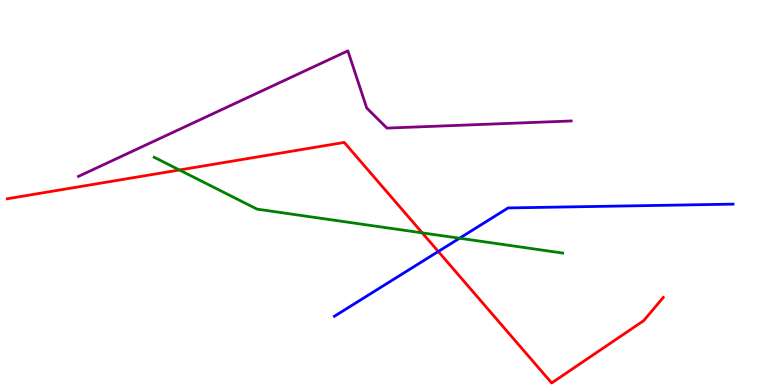[{'lines': ['blue', 'red'], 'intersections': [{'x': 5.66, 'y': 3.47}]}, {'lines': ['green', 'red'], 'intersections': [{'x': 2.31, 'y': 5.58}, {'x': 5.45, 'y': 3.95}]}, {'lines': ['purple', 'red'], 'intersections': []}, {'lines': ['blue', 'green'], 'intersections': [{'x': 5.93, 'y': 3.81}]}, {'lines': ['blue', 'purple'], 'intersections': []}, {'lines': ['green', 'purple'], 'intersections': []}]